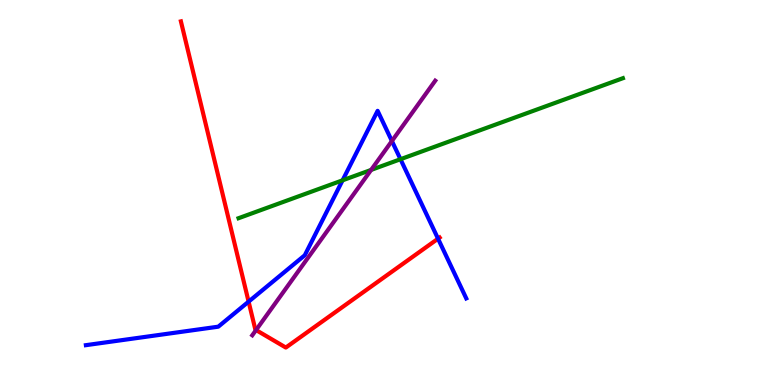[{'lines': ['blue', 'red'], 'intersections': [{'x': 3.21, 'y': 2.16}, {'x': 5.65, 'y': 3.8}]}, {'lines': ['green', 'red'], 'intersections': []}, {'lines': ['purple', 'red'], 'intersections': [{'x': 3.3, 'y': 1.43}]}, {'lines': ['blue', 'green'], 'intersections': [{'x': 4.42, 'y': 5.32}, {'x': 5.17, 'y': 5.86}]}, {'lines': ['blue', 'purple'], 'intersections': [{'x': 5.06, 'y': 6.34}]}, {'lines': ['green', 'purple'], 'intersections': [{'x': 4.79, 'y': 5.59}]}]